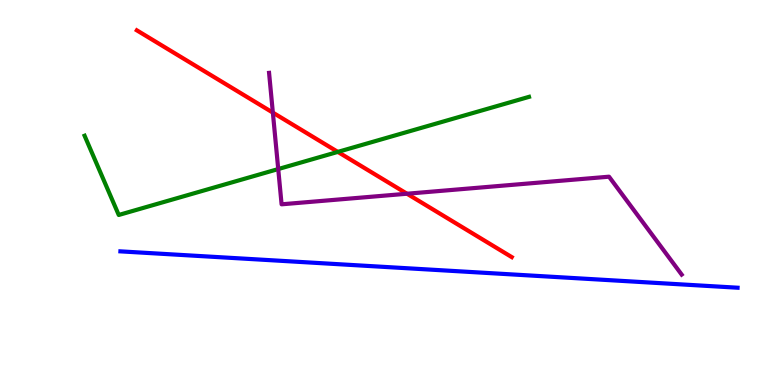[{'lines': ['blue', 'red'], 'intersections': []}, {'lines': ['green', 'red'], 'intersections': [{'x': 4.36, 'y': 6.05}]}, {'lines': ['purple', 'red'], 'intersections': [{'x': 3.52, 'y': 7.08}, {'x': 5.25, 'y': 4.97}]}, {'lines': ['blue', 'green'], 'intersections': []}, {'lines': ['blue', 'purple'], 'intersections': []}, {'lines': ['green', 'purple'], 'intersections': [{'x': 3.59, 'y': 5.61}]}]